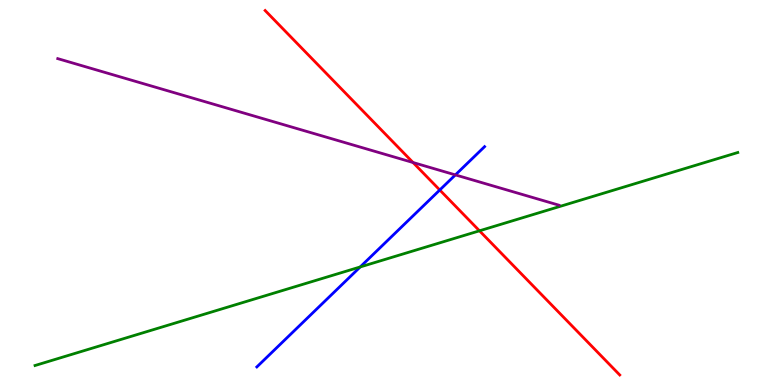[{'lines': ['blue', 'red'], 'intersections': [{'x': 5.67, 'y': 5.06}]}, {'lines': ['green', 'red'], 'intersections': [{'x': 6.19, 'y': 4.01}]}, {'lines': ['purple', 'red'], 'intersections': [{'x': 5.33, 'y': 5.78}]}, {'lines': ['blue', 'green'], 'intersections': [{'x': 4.65, 'y': 3.07}]}, {'lines': ['blue', 'purple'], 'intersections': [{'x': 5.88, 'y': 5.46}]}, {'lines': ['green', 'purple'], 'intersections': []}]